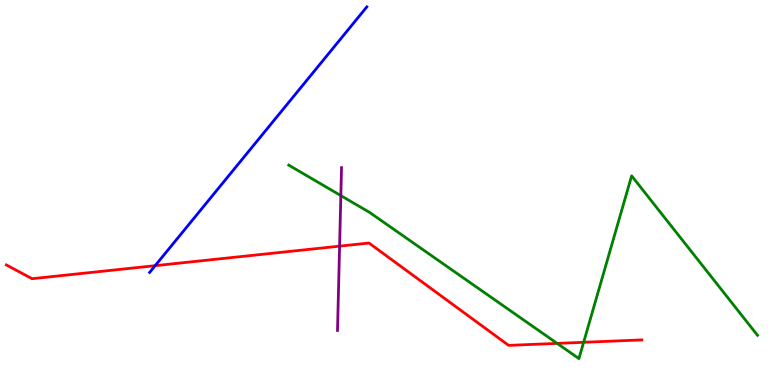[{'lines': ['blue', 'red'], 'intersections': [{'x': 2.0, 'y': 3.1}]}, {'lines': ['green', 'red'], 'intersections': [{'x': 7.19, 'y': 1.08}, {'x': 7.53, 'y': 1.11}]}, {'lines': ['purple', 'red'], 'intersections': [{'x': 4.38, 'y': 3.61}]}, {'lines': ['blue', 'green'], 'intersections': []}, {'lines': ['blue', 'purple'], 'intersections': []}, {'lines': ['green', 'purple'], 'intersections': [{'x': 4.4, 'y': 4.92}]}]